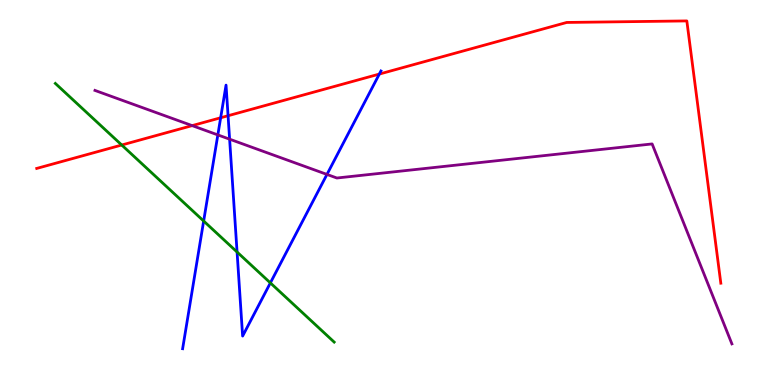[{'lines': ['blue', 'red'], 'intersections': [{'x': 2.85, 'y': 6.94}, {'x': 2.94, 'y': 6.99}, {'x': 4.89, 'y': 8.08}]}, {'lines': ['green', 'red'], 'intersections': [{'x': 1.57, 'y': 6.23}]}, {'lines': ['purple', 'red'], 'intersections': [{'x': 2.48, 'y': 6.74}]}, {'lines': ['blue', 'green'], 'intersections': [{'x': 2.63, 'y': 4.26}, {'x': 3.06, 'y': 3.45}, {'x': 3.49, 'y': 2.65}]}, {'lines': ['blue', 'purple'], 'intersections': [{'x': 2.81, 'y': 6.5}, {'x': 2.96, 'y': 6.38}, {'x': 4.22, 'y': 5.47}]}, {'lines': ['green', 'purple'], 'intersections': []}]